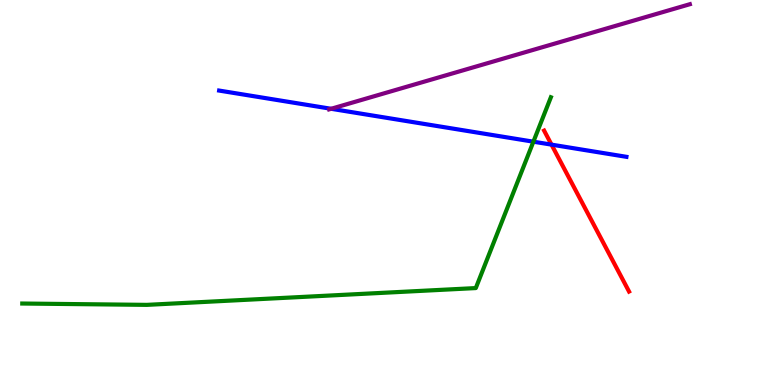[{'lines': ['blue', 'red'], 'intersections': [{'x': 7.12, 'y': 6.24}]}, {'lines': ['green', 'red'], 'intersections': []}, {'lines': ['purple', 'red'], 'intersections': []}, {'lines': ['blue', 'green'], 'intersections': [{'x': 6.88, 'y': 6.32}]}, {'lines': ['blue', 'purple'], 'intersections': [{'x': 4.27, 'y': 7.17}]}, {'lines': ['green', 'purple'], 'intersections': []}]